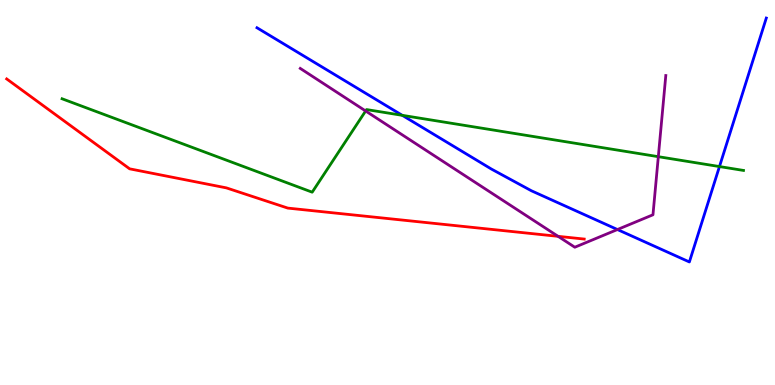[{'lines': ['blue', 'red'], 'intersections': []}, {'lines': ['green', 'red'], 'intersections': []}, {'lines': ['purple', 'red'], 'intersections': [{'x': 7.2, 'y': 3.86}]}, {'lines': ['blue', 'green'], 'intersections': [{'x': 5.19, 'y': 7.0}, {'x': 9.28, 'y': 5.67}]}, {'lines': ['blue', 'purple'], 'intersections': [{'x': 7.97, 'y': 4.04}]}, {'lines': ['green', 'purple'], 'intersections': [{'x': 4.72, 'y': 7.12}, {'x': 8.49, 'y': 5.93}]}]